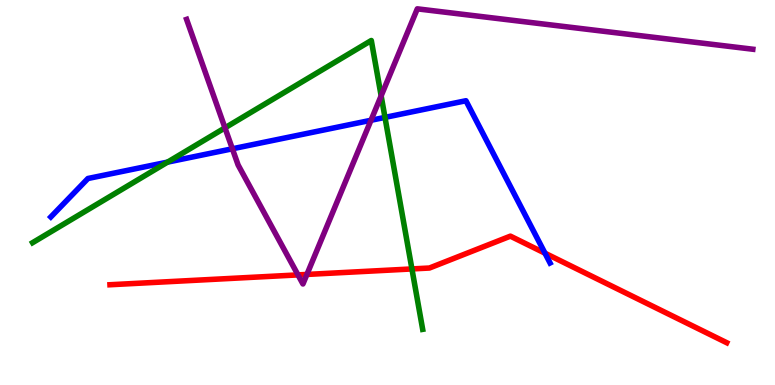[{'lines': ['blue', 'red'], 'intersections': [{'x': 7.03, 'y': 3.42}]}, {'lines': ['green', 'red'], 'intersections': [{'x': 5.32, 'y': 3.01}]}, {'lines': ['purple', 'red'], 'intersections': [{'x': 3.85, 'y': 2.86}, {'x': 3.96, 'y': 2.87}]}, {'lines': ['blue', 'green'], 'intersections': [{'x': 2.16, 'y': 5.79}, {'x': 4.97, 'y': 6.95}]}, {'lines': ['blue', 'purple'], 'intersections': [{'x': 3.0, 'y': 6.14}, {'x': 4.79, 'y': 6.88}]}, {'lines': ['green', 'purple'], 'intersections': [{'x': 2.9, 'y': 6.68}, {'x': 4.92, 'y': 7.51}]}]